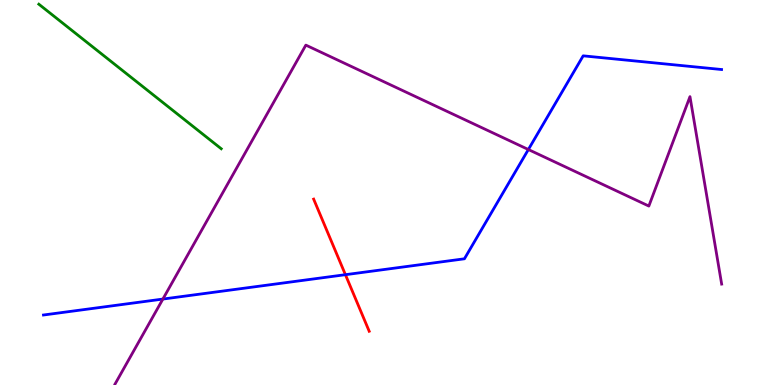[{'lines': ['blue', 'red'], 'intersections': [{'x': 4.46, 'y': 2.87}]}, {'lines': ['green', 'red'], 'intersections': []}, {'lines': ['purple', 'red'], 'intersections': []}, {'lines': ['blue', 'green'], 'intersections': []}, {'lines': ['blue', 'purple'], 'intersections': [{'x': 2.1, 'y': 2.23}, {'x': 6.82, 'y': 6.12}]}, {'lines': ['green', 'purple'], 'intersections': []}]